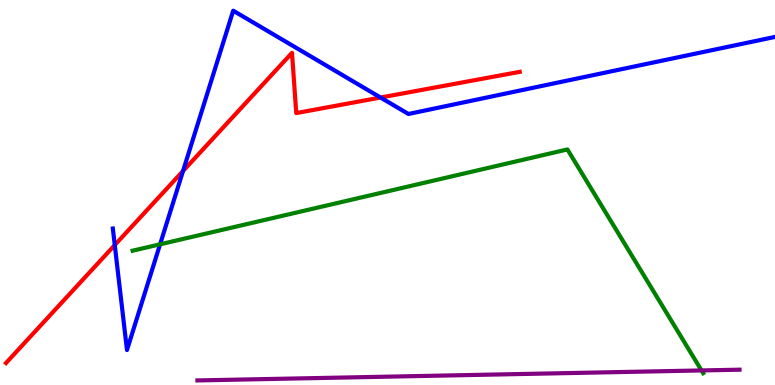[{'lines': ['blue', 'red'], 'intersections': [{'x': 1.48, 'y': 3.63}, {'x': 2.36, 'y': 5.56}, {'x': 4.91, 'y': 7.47}]}, {'lines': ['green', 'red'], 'intersections': []}, {'lines': ['purple', 'red'], 'intersections': []}, {'lines': ['blue', 'green'], 'intersections': [{'x': 2.07, 'y': 3.65}]}, {'lines': ['blue', 'purple'], 'intersections': []}, {'lines': ['green', 'purple'], 'intersections': [{'x': 9.05, 'y': 0.378}]}]